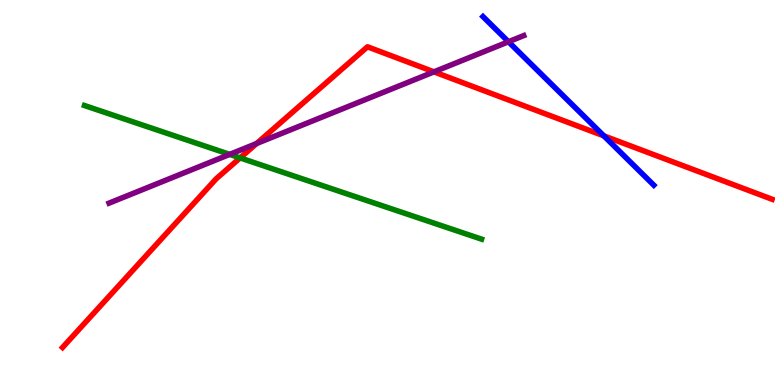[{'lines': ['blue', 'red'], 'intersections': [{'x': 7.79, 'y': 6.47}]}, {'lines': ['green', 'red'], 'intersections': [{'x': 3.1, 'y': 5.9}]}, {'lines': ['purple', 'red'], 'intersections': [{'x': 3.31, 'y': 6.27}, {'x': 5.6, 'y': 8.13}]}, {'lines': ['blue', 'green'], 'intersections': []}, {'lines': ['blue', 'purple'], 'intersections': [{'x': 6.56, 'y': 8.92}]}, {'lines': ['green', 'purple'], 'intersections': [{'x': 2.96, 'y': 5.99}]}]